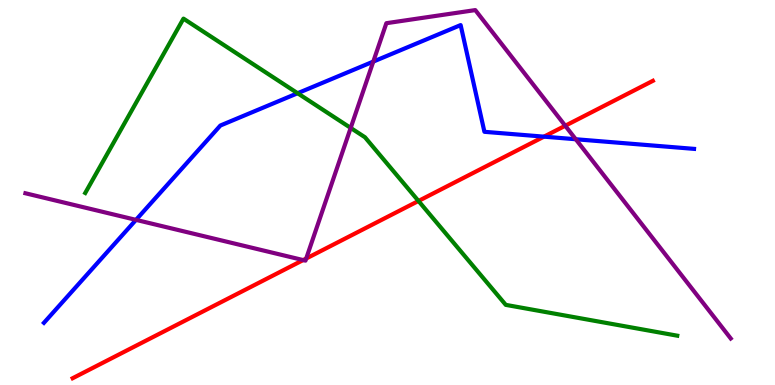[{'lines': ['blue', 'red'], 'intersections': [{'x': 7.02, 'y': 6.45}]}, {'lines': ['green', 'red'], 'intersections': [{'x': 5.4, 'y': 4.78}]}, {'lines': ['purple', 'red'], 'intersections': [{'x': 3.91, 'y': 3.24}, {'x': 3.95, 'y': 3.29}, {'x': 7.29, 'y': 6.73}]}, {'lines': ['blue', 'green'], 'intersections': [{'x': 3.84, 'y': 7.58}]}, {'lines': ['blue', 'purple'], 'intersections': [{'x': 1.75, 'y': 4.29}, {'x': 4.82, 'y': 8.4}, {'x': 7.43, 'y': 6.38}]}, {'lines': ['green', 'purple'], 'intersections': [{'x': 4.53, 'y': 6.68}]}]